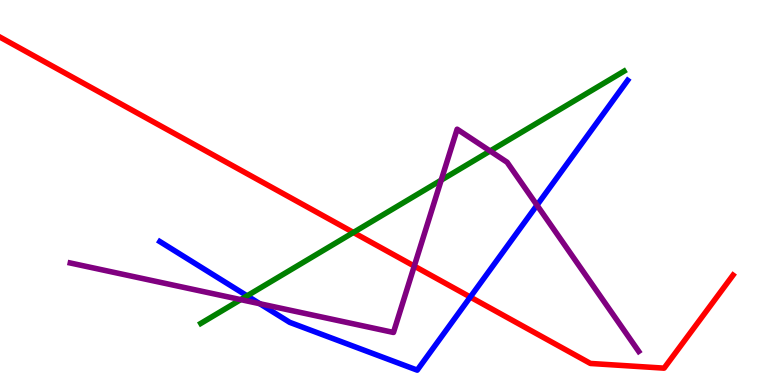[{'lines': ['blue', 'red'], 'intersections': [{'x': 6.07, 'y': 2.28}]}, {'lines': ['green', 'red'], 'intersections': [{'x': 4.56, 'y': 3.96}]}, {'lines': ['purple', 'red'], 'intersections': [{'x': 5.35, 'y': 3.09}]}, {'lines': ['blue', 'green'], 'intersections': [{'x': 3.19, 'y': 2.32}]}, {'lines': ['blue', 'purple'], 'intersections': [{'x': 3.35, 'y': 2.11}, {'x': 6.93, 'y': 4.67}]}, {'lines': ['green', 'purple'], 'intersections': [{'x': 3.11, 'y': 2.22}, {'x': 5.69, 'y': 5.32}, {'x': 6.32, 'y': 6.08}]}]